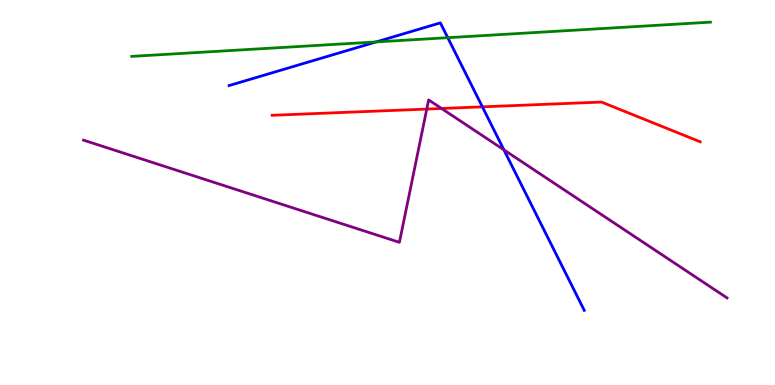[{'lines': ['blue', 'red'], 'intersections': [{'x': 6.22, 'y': 7.22}]}, {'lines': ['green', 'red'], 'intersections': []}, {'lines': ['purple', 'red'], 'intersections': [{'x': 5.51, 'y': 7.17}, {'x': 5.7, 'y': 7.18}]}, {'lines': ['blue', 'green'], 'intersections': [{'x': 4.85, 'y': 8.91}, {'x': 5.78, 'y': 9.02}]}, {'lines': ['blue', 'purple'], 'intersections': [{'x': 6.5, 'y': 6.11}]}, {'lines': ['green', 'purple'], 'intersections': []}]